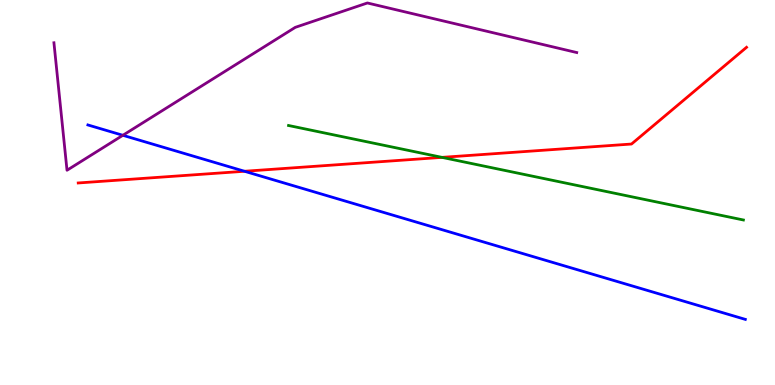[{'lines': ['blue', 'red'], 'intersections': [{'x': 3.15, 'y': 5.55}]}, {'lines': ['green', 'red'], 'intersections': [{'x': 5.7, 'y': 5.91}]}, {'lines': ['purple', 'red'], 'intersections': []}, {'lines': ['blue', 'green'], 'intersections': []}, {'lines': ['blue', 'purple'], 'intersections': [{'x': 1.59, 'y': 6.49}]}, {'lines': ['green', 'purple'], 'intersections': []}]